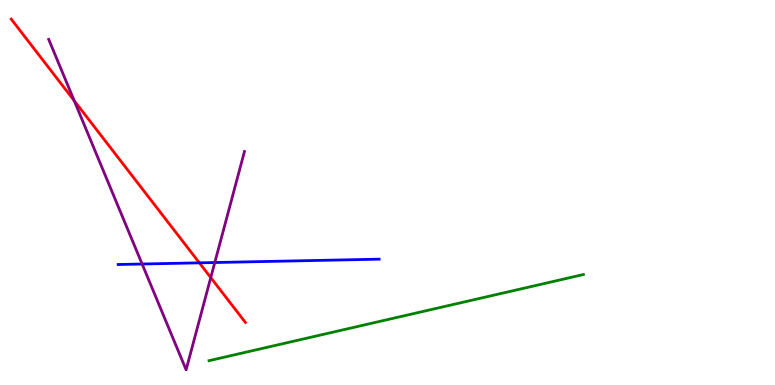[{'lines': ['blue', 'red'], 'intersections': [{'x': 2.57, 'y': 3.17}]}, {'lines': ['green', 'red'], 'intersections': []}, {'lines': ['purple', 'red'], 'intersections': [{'x': 0.958, 'y': 7.38}, {'x': 2.72, 'y': 2.79}]}, {'lines': ['blue', 'green'], 'intersections': []}, {'lines': ['blue', 'purple'], 'intersections': [{'x': 1.83, 'y': 3.14}, {'x': 2.77, 'y': 3.18}]}, {'lines': ['green', 'purple'], 'intersections': []}]